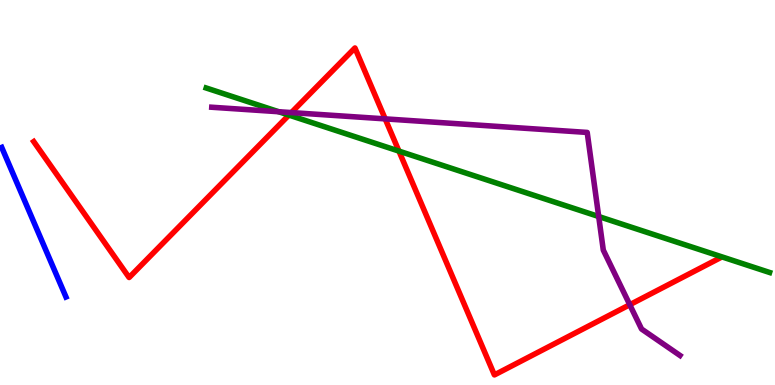[{'lines': ['blue', 'red'], 'intersections': []}, {'lines': ['green', 'red'], 'intersections': [{'x': 3.73, 'y': 7.01}, {'x': 5.15, 'y': 6.08}]}, {'lines': ['purple', 'red'], 'intersections': [{'x': 3.76, 'y': 7.08}, {'x': 4.97, 'y': 6.91}, {'x': 8.13, 'y': 2.09}]}, {'lines': ['blue', 'green'], 'intersections': []}, {'lines': ['blue', 'purple'], 'intersections': []}, {'lines': ['green', 'purple'], 'intersections': [{'x': 3.6, 'y': 7.1}, {'x': 7.73, 'y': 4.38}]}]